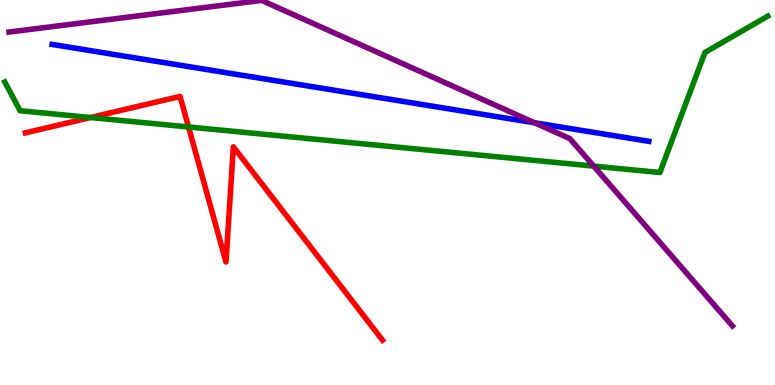[{'lines': ['blue', 'red'], 'intersections': []}, {'lines': ['green', 'red'], 'intersections': [{'x': 1.17, 'y': 6.95}, {'x': 2.43, 'y': 6.7}]}, {'lines': ['purple', 'red'], 'intersections': []}, {'lines': ['blue', 'green'], 'intersections': []}, {'lines': ['blue', 'purple'], 'intersections': [{'x': 6.9, 'y': 6.81}]}, {'lines': ['green', 'purple'], 'intersections': [{'x': 7.66, 'y': 5.69}]}]